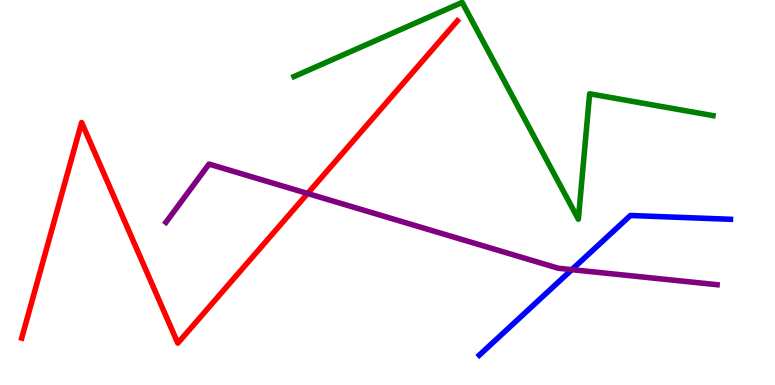[{'lines': ['blue', 'red'], 'intersections': []}, {'lines': ['green', 'red'], 'intersections': []}, {'lines': ['purple', 'red'], 'intersections': [{'x': 3.97, 'y': 4.97}]}, {'lines': ['blue', 'green'], 'intersections': []}, {'lines': ['blue', 'purple'], 'intersections': [{'x': 7.38, 'y': 3.0}]}, {'lines': ['green', 'purple'], 'intersections': []}]